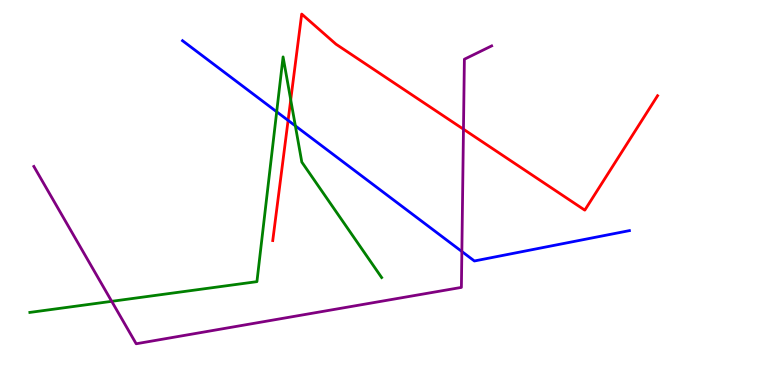[{'lines': ['blue', 'red'], 'intersections': [{'x': 3.72, 'y': 6.87}]}, {'lines': ['green', 'red'], 'intersections': [{'x': 3.75, 'y': 7.41}]}, {'lines': ['purple', 'red'], 'intersections': [{'x': 5.98, 'y': 6.64}]}, {'lines': ['blue', 'green'], 'intersections': [{'x': 3.57, 'y': 7.1}, {'x': 3.81, 'y': 6.73}]}, {'lines': ['blue', 'purple'], 'intersections': [{'x': 5.96, 'y': 3.47}]}, {'lines': ['green', 'purple'], 'intersections': [{'x': 1.44, 'y': 2.17}]}]